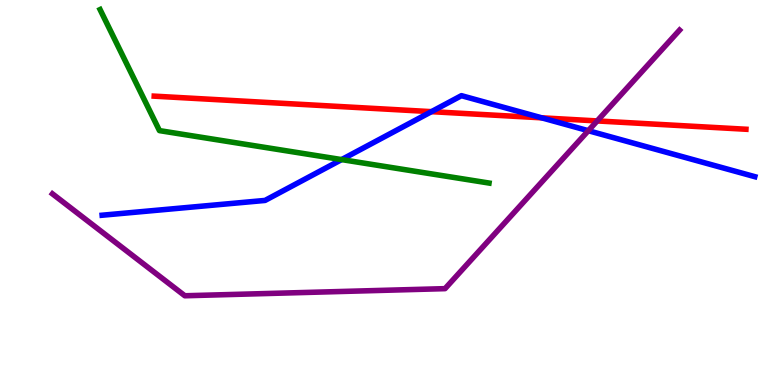[{'lines': ['blue', 'red'], 'intersections': [{'x': 5.57, 'y': 7.1}, {'x': 6.99, 'y': 6.94}]}, {'lines': ['green', 'red'], 'intersections': []}, {'lines': ['purple', 'red'], 'intersections': [{'x': 7.71, 'y': 6.86}]}, {'lines': ['blue', 'green'], 'intersections': [{'x': 4.41, 'y': 5.85}]}, {'lines': ['blue', 'purple'], 'intersections': [{'x': 7.59, 'y': 6.61}]}, {'lines': ['green', 'purple'], 'intersections': []}]